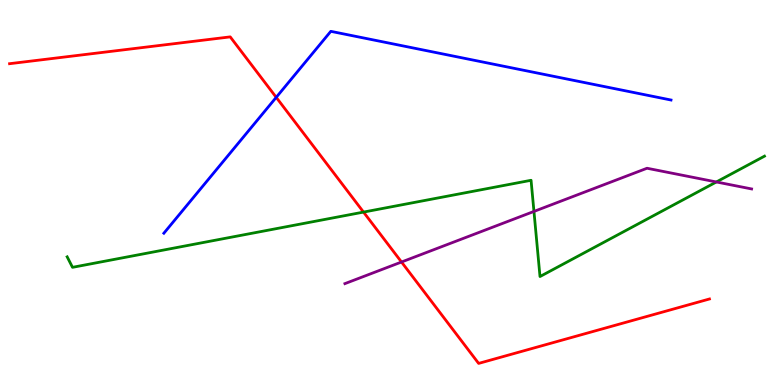[{'lines': ['blue', 'red'], 'intersections': [{'x': 3.56, 'y': 7.47}]}, {'lines': ['green', 'red'], 'intersections': [{'x': 4.69, 'y': 4.49}]}, {'lines': ['purple', 'red'], 'intersections': [{'x': 5.18, 'y': 3.19}]}, {'lines': ['blue', 'green'], 'intersections': []}, {'lines': ['blue', 'purple'], 'intersections': []}, {'lines': ['green', 'purple'], 'intersections': [{'x': 6.89, 'y': 4.51}, {'x': 9.24, 'y': 5.27}]}]